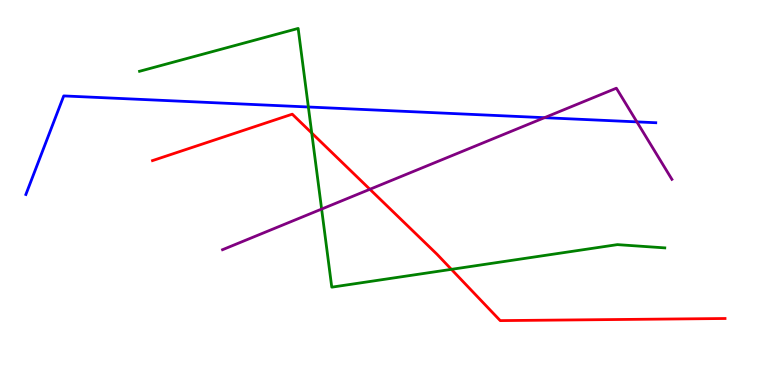[{'lines': ['blue', 'red'], 'intersections': []}, {'lines': ['green', 'red'], 'intersections': [{'x': 4.02, 'y': 6.54}, {'x': 5.82, 'y': 3.0}]}, {'lines': ['purple', 'red'], 'intersections': [{'x': 4.77, 'y': 5.08}]}, {'lines': ['blue', 'green'], 'intersections': [{'x': 3.98, 'y': 7.22}]}, {'lines': ['blue', 'purple'], 'intersections': [{'x': 7.03, 'y': 6.94}, {'x': 8.22, 'y': 6.83}]}, {'lines': ['green', 'purple'], 'intersections': [{'x': 4.15, 'y': 4.57}]}]